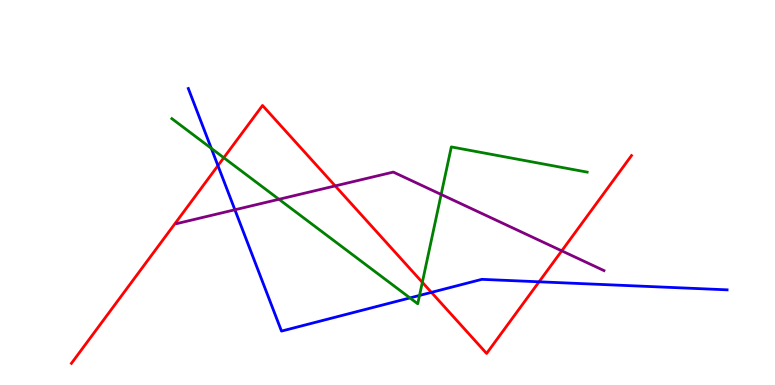[{'lines': ['blue', 'red'], 'intersections': [{'x': 2.81, 'y': 5.7}, {'x': 5.57, 'y': 2.41}, {'x': 6.96, 'y': 2.68}]}, {'lines': ['green', 'red'], 'intersections': [{'x': 2.89, 'y': 5.9}, {'x': 5.45, 'y': 2.67}]}, {'lines': ['purple', 'red'], 'intersections': [{'x': 4.33, 'y': 5.17}, {'x': 7.25, 'y': 3.48}]}, {'lines': ['blue', 'green'], 'intersections': [{'x': 2.73, 'y': 6.15}, {'x': 5.29, 'y': 2.26}, {'x': 5.41, 'y': 2.33}]}, {'lines': ['blue', 'purple'], 'intersections': [{'x': 3.03, 'y': 4.55}]}, {'lines': ['green', 'purple'], 'intersections': [{'x': 3.6, 'y': 4.82}, {'x': 5.69, 'y': 4.95}]}]